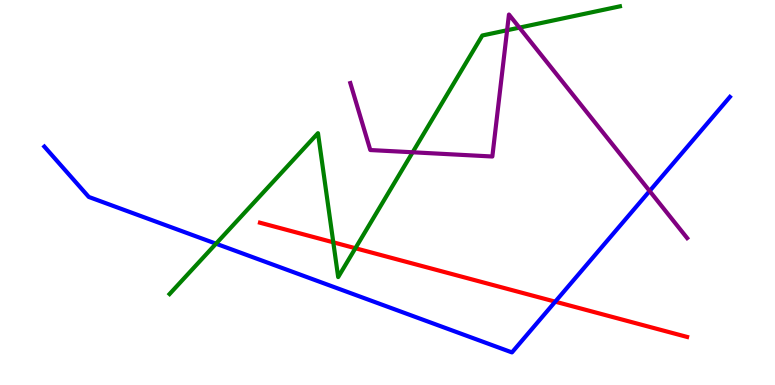[{'lines': ['blue', 'red'], 'intersections': [{'x': 7.16, 'y': 2.16}]}, {'lines': ['green', 'red'], 'intersections': [{'x': 4.3, 'y': 3.71}, {'x': 4.59, 'y': 3.55}]}, {'lines': ['purple', 'red'], 'intersections': []}, {'lines': ['blue', 'green'], 'intersections': [{'x': 2.79, 'y': 3.67}]}, {'lines': ['blue', 'purple'], 'intersections': [{'x': 8.38, 'y': 5.04}]}, {'lines': ['green', 'purple'], 'intersections': [{'x': 5.32, 'y': 6.04}, {'x': 6.54, 'y': 9.21}, {'x': 6.7, 'y': 9.28}]}]